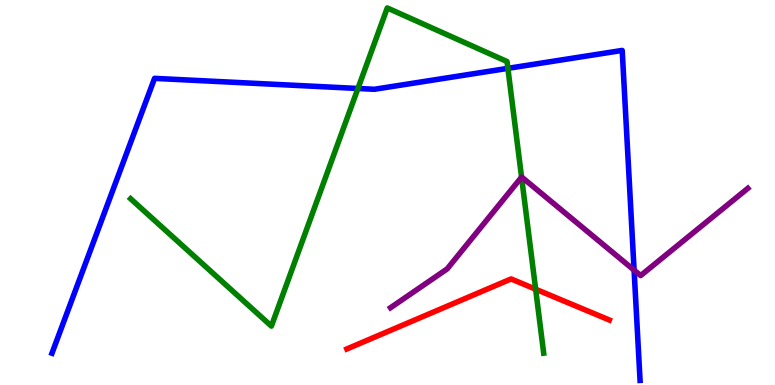[{'lines': ['blue', 'red'], 'intersections': []}, {'lines': ['green', 'red'], 'intersections': [{'x': 6.91, 'y': 2.49}]}, {'lines': ['purple', 'red'], 'intersections': []}, {'lines': ['blue', 'green'], 'intersections': [{'x': 4.62, 'y': 7.7}, {'x': 6.55, 'y': 8.22}]}, {'lines': ['blue', 'purple'], 'intersections': [{'x': 8.18, 'y': 2.98}]}, {'lines': ['green', 'purple'], 'intersections': [{'x': 6.73, 'y': 5.4}]}]